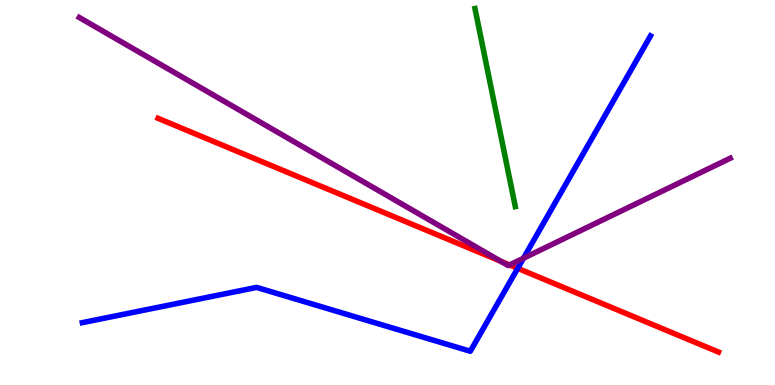[{'lines': ['blue', 'red'], 'intersections': [{'x': 6.68, 'y': 3.03}]}, {'lines': ['green', 'red'], 'intersections': []}, {'lines': ['purple', 'red'], 'intersections': [{'x': 6.46, 'y': 3.21}, {'x': 6.58, 'y': 3.12}]}, {'lines': ['blue', 'green'], 'intersections': []}, {'lines': ['blue', 'purple'], 'intersections': [{'x': 6.75, 'y': 3.29}]}, {'lines': ['green', 'purple'], 'intersections': []}]